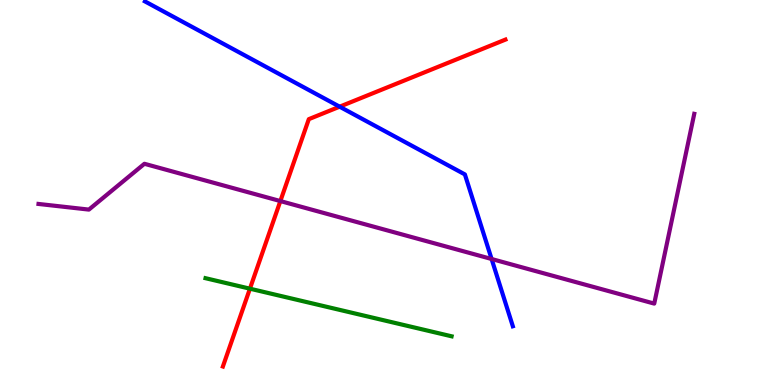[{'lines': ['blue', 'red'], 'intersections': [{'x': 4.38, 'y': 7.23}]}, {'lines': ['green', 'red'], 'intersections': [{'x': 3.22, 'y': 2.5}]}, {'lines': ['purple', 'red'], 'intersections': [{'x': 3.62, 'y': 4.78}]}, {'lines': ['blue', 'green'], 'intersections': []}, {'lines': ['blue', 'purple'], 'intersections': [{'x': 6.34, 'y': 3.27}]}, {'lines': ['green', 'purple'], 'intersections': []}]